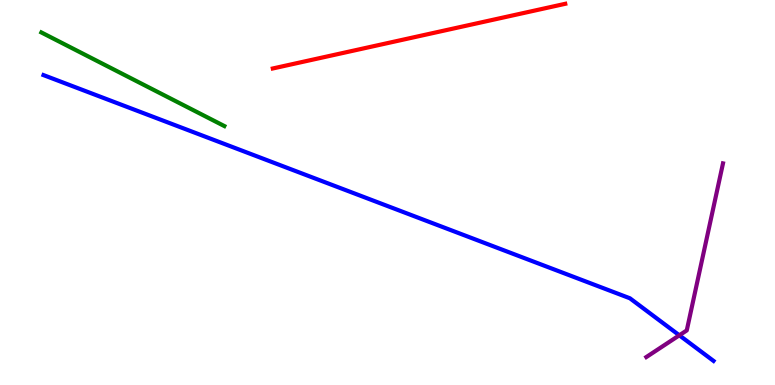[{'lines': ['blue', 'red'], 'intersections': []}, {'lines': ['green', 'red'], 'intersections': []}, {'lines': ['purple', 'red'], 'intersections': []}, {'lines': ['blue', 'green'], 'intersections': []}, {'lines': ['blue', 'purple'], 'intersections': [{'x': 8.77, 'y': 1.29}]}, {'lines': ['green', 'purple'], 'intersections': []}]